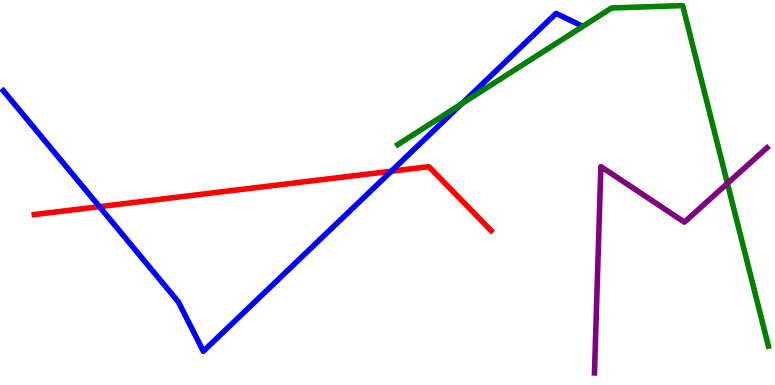[{'lines': ['blue', 'red'], 'intersections': [{'x': 1.28, 'y': 4.63}, {'x': 5.05, 'y': 5.55}]}, {'lines': ['green', 'red'], 'intersections': []}, {'lines': ['purple', 'red'], 'intersections': []}, {'lines': ['blue', 'green'], 'intersections': [{'x': 5.96, 'y': 7.31}]}, {'lines': ['blue', 'purple'], 'intersections': []}, {'lines': ['green', 'purple'], 'intersections': [{'x': 9.39, 'y': 5.24}]}]